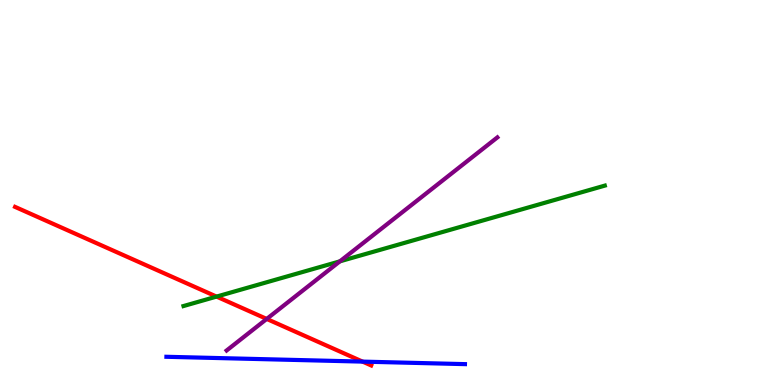[{'lines': ['blue', 'red'], 'intersections': [{'x': 4.68, 'y': 0.608}]}, {'lines': ['green', 'red'], 'intersections': [{'x': 2.79, 'y': 2.3}]}, {'lines': ['purple', 'red'], 'intersections': [{'x': 3.44, 'y': 1.72}]}, {'lines': ['blue', 'green'], 'intersections': []}, {'lines': ['blue', 'purple'], 'intersections': []}, {'lines': ['green', 'purple'], 'intersections': [{'x': 4.39, 'y': 3.21}]}]